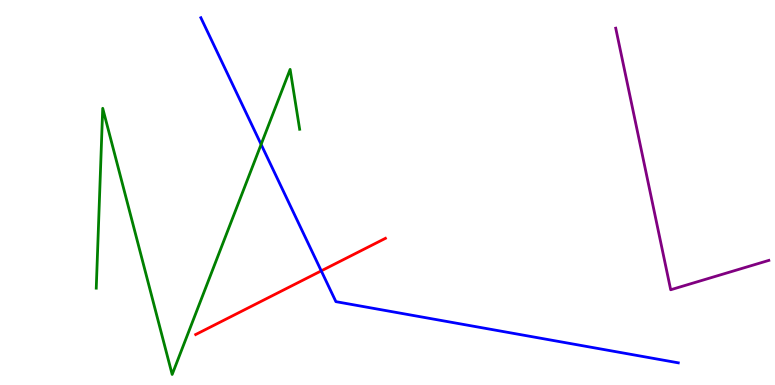[{'lines': ['blue', 'red'], 'intersections': [{'x': 4.15, 'y': 2.96}]}, {'lines': ['green', 'red'], 'intersections': []}, {'lines': ['purple', 'red'], 'intersections': []}, {'lines': ['blue', 'green'], 'intersections': [{'x': 3.37, 'y': 6.25}]}, {'lines': ['blue', 'purple'], 'intersections': []}, {'lines': ['green', 'purple'], 'intersections': []}]